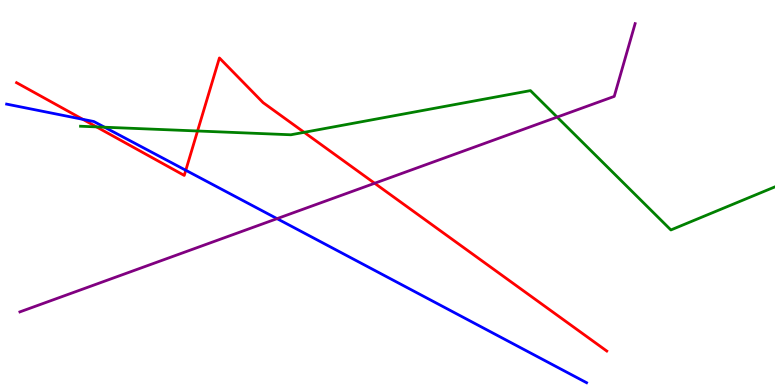[{'lines': ['blue', 'red'], 'intersections': [{'x': 1.07, 'y': 6.9}, {'x': 2.4, 'y': 5.58}]}, {'lines': ['green', 'red'], 'intersections': [{'x': 1.24, 'y': 6.7}, {'x': 2.55, 'y': 6.6}, {'x': 3.92, 'y': 6.56}]}, {'lines': ['purple', 'red'], 'intersections': [{'x': 4.83, 'y': 5.24}]}, {'lines': ['blue', 'green'], 'intersections': [{'x': 1.35, 'y': 6.7}]}, {'lines': ['blue', 'purple'], 'intersections': [{'x': 3.58, 'y': 4.32}]}, {'lines': ['green', 'purple'], 'intersections': [{'x': 7.19, 'y': 6.96}]}]